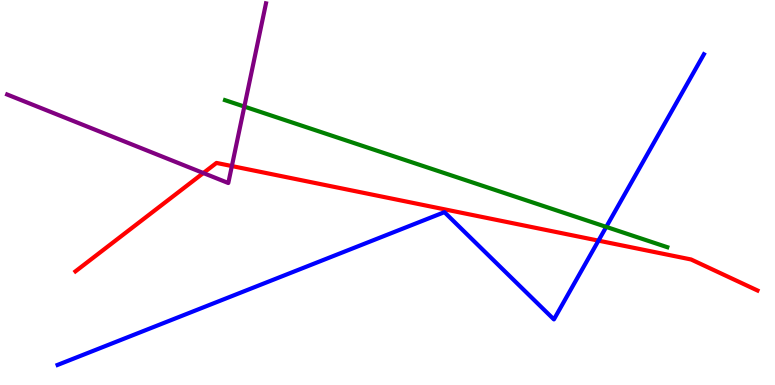[{'lines': ['blue', 'red'], 'intersections': [{'x': 7.72, 'y': 3.75}]}, {'lines': ['green', 'red'], 'intersections': []}, {'lines': ['purple', 'red'], 'intersections': [{'x': 2.62, 'y': 5.51}, {'x': 2.99, 'y': 5.69}]}, {'lines': ['blue', 'green'], 'intersections': [{'x': 7.82, 'y': 4.11}]}, {'lines': ['blue', 'purple'], 'intersections': []}, {'lines': ['green', 'purple'], 'intersections': [{'x': 3.15, 'y': 7.23}]}]